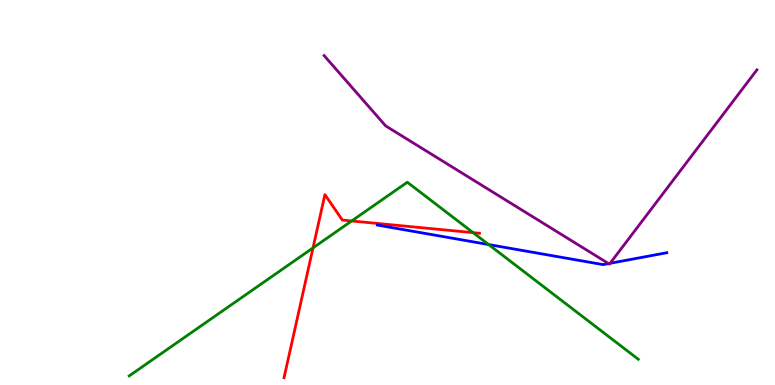[{'lines': ['blue', 'red'], 'intersections': []}, {'lines': ['green', 'red'], 'intersections': [{'x': 4.04, 'y': 3.56}, {'x': 4.54, 'y': 4.26}, {'x': 6.1, 'y': 3.96}]}, {'lines': ['purple', 'red'], 'intersections': []}, {'lines': ['blue', 'green'], 'intersections': [{'x': 6.31, 'y': 3.65}]}, {'lines': ['blue', 'purple'], 'intersections': [{'x': 7.85, 'y': 3.15}, {'x': 7.87, 'y': 3.16}]}, {'lines': ['green', 'purple'], 'intersections': []}]